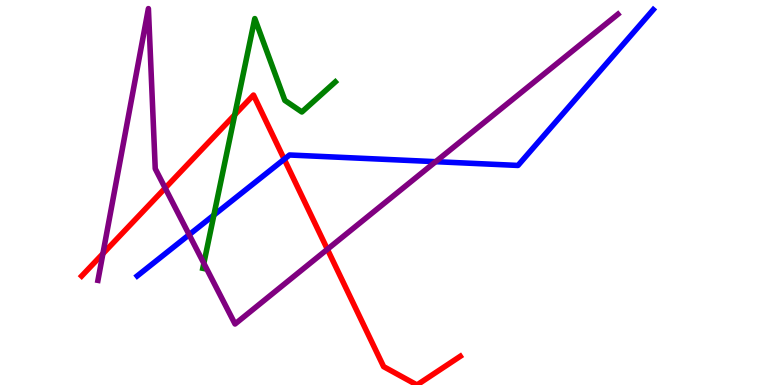[{'lines': ['blue', 'red'], 'intersections': [{'x': 3.67, 'y': 5.86}]}, {'lines': ['green', 'red'], 'intersections': [{'x': 3.03, 'y': 7.02}]}, {'lines': ['purple', 'red'], 'intersections': [{'x': 1.33, 'y': 3.41}, {'x': 2.13, 'y': 5.12}, {'x': 4.22, 'y': 3.53}]}, {'lines': ['blue', 'green'], 'intersections': [{'x': 2.76, 'y': 4.41}]}, {'lines': ['blue', 'purple'], 'intersections': [{'x': 2.44, 'y': 3.9}, {'x': 5.62, 'y': 5.8}]}, {'lines': ['green', 'purple'], 'intersections': [{'x': 2.63, 'y': 3.16}]}]